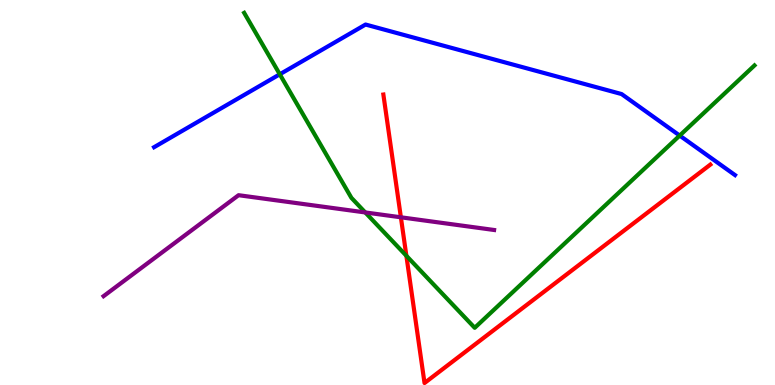[{'lines': ['blue', 'red'], 'intersections': []}, {'lines': ['green', 'red'], 'intersections': [{'x': 5.24, 'y': 3.36}]}, {'lines': ['purple', 'red'], 'intersections': [{'x': 5.17, 'y': 4.36}]}, {'lines': ['blue', 'green'], 'intersections': [{'x': 3.61, 'y': 8.07}, {'x': 8.77, 'y': 6.48}]}, {'lines': ['blue', 'purple'], 'intersections': []}, {'lines': ['green', 'purple'], 'intersections': [{'x': 4.71, 'y': 4.48}]}]